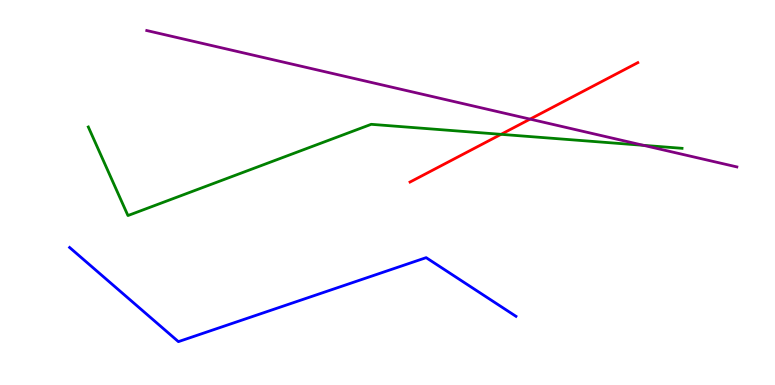[{'lines': ['blue', 'red'], 'intersections': []}, {'lines': ['green', 'red'], 'intersections': [{'x': 6.47, 'y': 6.51}]}, {'lines': ['purple', 'red'], 'intersections': [{'x': 6.84, 'y': 6.91}]}, {'lines': ['blue', 'green'], 'intersections': []}, {'lines': ['blue', 'purple'], 'intersections': []}, {'lines': ['green', 'purple'], 'intersections': [{'x': 8.3, 'y': 6.22}]}]